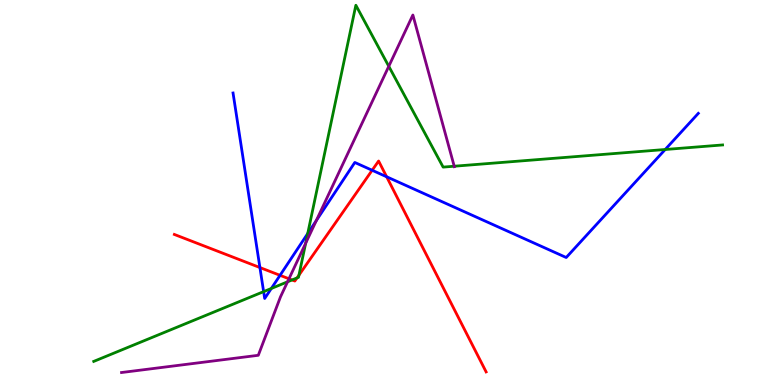[{'lines': ['blue', 'red'], 'intersections': [{'x': 3.35, 'y': 3.05}, {'x': 3.61, 'y': 2.85}, {'x': 4.8, 'y': 5.58}, {'x': 4.99, 'y': 5.41}]}, {'lines': ['green', 'red'], 'intersections': [{'x': 3.77, 'y': 2.73}, {'x': 3.83, 'y': 2.78}, {'x': 3.86, 'y': 2.85}]}, {'lines': ['purple', 'red'], 'intersections': [{'x': 3.73, 'y': 2.76}]}, {'lines': ['blue', 'green'], 'intersections': [{'x': 3.4, 'y': 2.43}, {'x': 3.5, 'y': 2.51}, {'x': 3.97, 'y': 3.93}, {'x': 8.58, 'y': 6.12}]}, {'lines': ['blue', 'purple'], 'intersections': [{'x': 4.08, 'y': 4.27}]}, {'lines': ['green', 'purple'], 'intersections': [{'x': 3.71, 'y': 2.68}, {'x': 3.94, 'y': 3.68}, {'x': 5.02, 'y': 8.28}, {'x': 5.86, 'y': 5.68}]}]